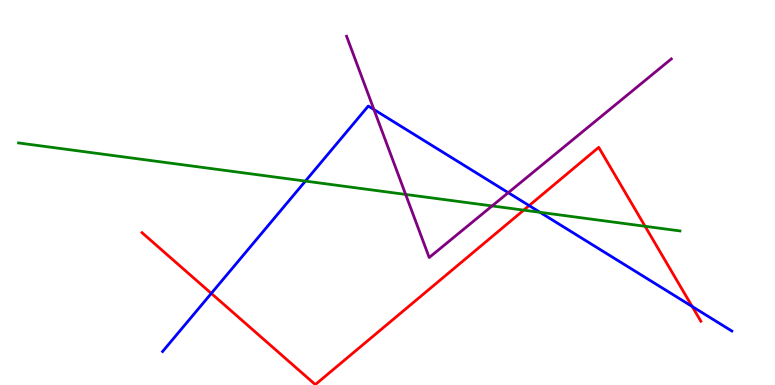[{'lines': ['blue', 'red'], 'intersections': [{'x': 2.73, 'y': 2.38}, {'x': 6.83, 'y': 4.66}, {'x': 8.93, 'y': 2.04}]}, {'lines': ['green', 'red'], 'intersections': [{'x': 6.76, 'y': 4.54}, {'x': 8.32, 'y': 4.12}]}, {'lines': ['purple', 'red'], 'intersections': []}, {'lines': ['blue', 'green'], 'intersections': [{'x': 3.94, 'y': 5.3}, {'x': 6.97, 'y': 4.49}]}, {'lines': ['blue', 'purple'], 'intersections': [{'x': 4.83, 'y': 7.15}, {'x': 6.56, 'y': 5.0}]}, {'lines': ['green', 'purple'], 'intersections': [{'x': 5.23, 'y': 4.95}, {'x': 6.35, 'y': 4.65}]}]